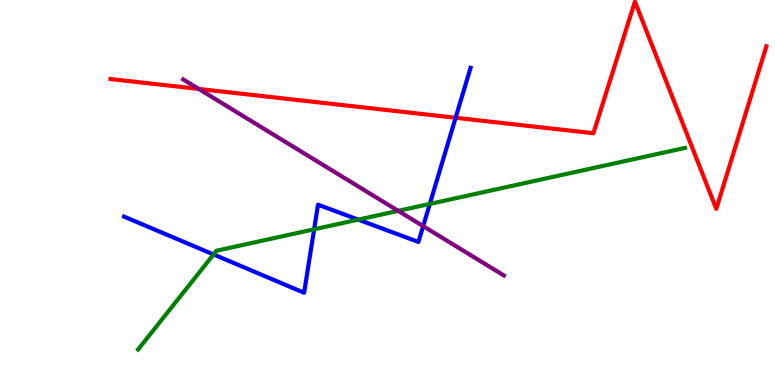[{'lines': ['blue', 'red'], 'intersections': [{'x': 5.88, 'y': 6.94}]}, {'lines': ['green', 'red'], 'intersections': []}, {'lines': ['purple', 'red'], 'intersections': [{'x': 2.56, 'y': 7.69}]}, {'lines': ['blue', 'green'], 'intersections': [{'x': 2.76, 'y': 3.39}, {'x': 4.05, 'y': 4.04}, {'x': 4.62, 'y': 4.3}, {'x': 5.55, 'y': 4.7}]}, {'lines': ['blue', 'purple'], 'intersections': [{'x': 5.46, 'y': 4.13}]}, {'lines': ['green', 'purple'], 'intersections': [{'x': 5.14, 'y': 4.52}]}]